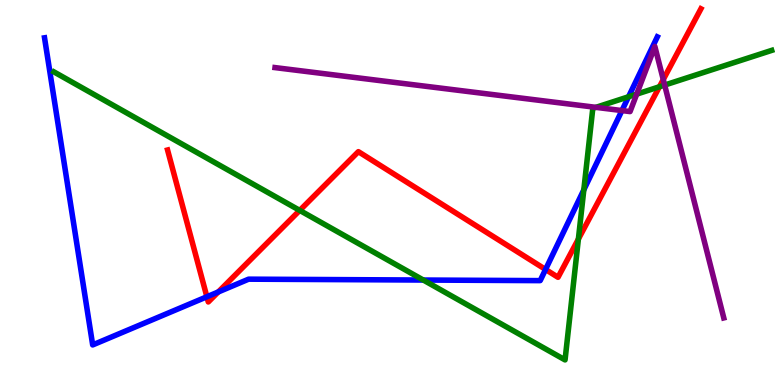[{'lines': ['blue', 'red'], 'intersections': [{'x': 2.67, 'y': 2.29}, {'x': 2.82, 'y': 2.42}, {'x': 7.04, 'y': 3.0}]}, {'lines': ['green', 'red'], 'intersections': [{'x': 3.87, 'y': 4.54}, {'x': 7.46, 'y': 3.79}, {'x': 8.51, 'y': 7.75}]}, {'lines': ['purple', 'red'], 'intersections': [{'x': 8.56, 'y': 7.93}]}, {'lines': ['blue', 'green'], 'intersections': [{'x': 5.46, 'y': 2.73}, {'x': 7.53, 'y': 5.07}, {'x': 8.11, 'y': 7.49}]}, {'lines': ['blue', 'purple'], 'intersections': [{'x': 8.02, 'y': 7.13}]}, {'lines': ['green', 'purple'], 'intersections': [{'x': 7.69, 'y': 7.21}, {'x': 8.22, 'y': 7.56}, {'x': 8.58, 'y': 7.79}]}]